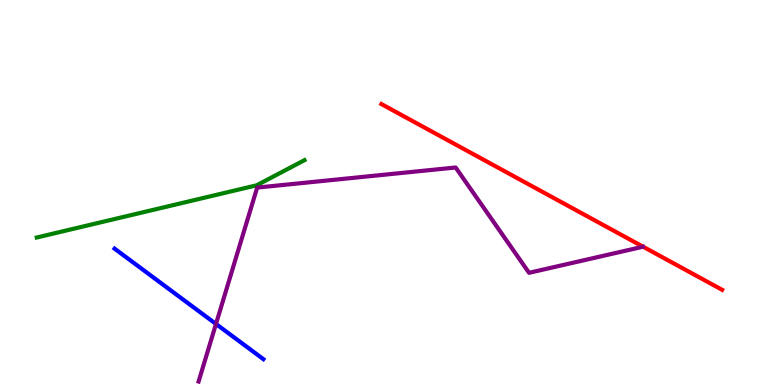[{'lines': ['blue', 'red'], 'intersections': []}, {'lines': ['green', 'red'], 'intersections': []}, {'lines': ['purple', 'red'], 'intersections': []}, {'lines': ['blue', 'green'], 'intersections': []}, {'lines': ['blue', 'purple'], 'intersections': [{'x': 2.79, 'y': 1.59}]}, {'lines': ['green', 'purple'], 'intersections': []}]